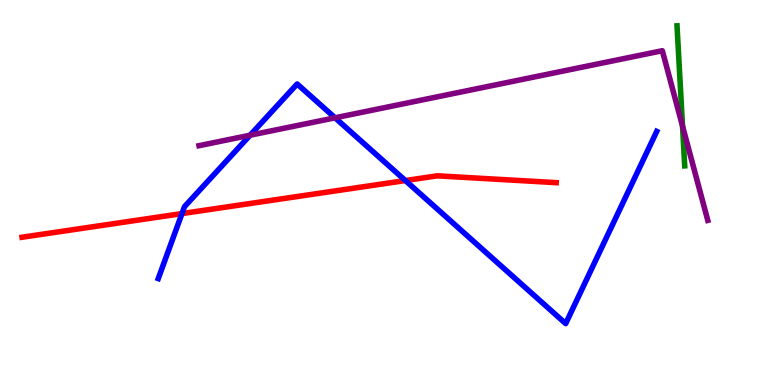[{'lines': ['blue', 'red'], 'intersections': [{'x': 2.35, 'y': 4.45}, {'x': 5.23, 'y': 5.31}]}, {'lines': ['green', 'red'], 'intersections': []}, {'lines': ['purple', 'red'], 'intersections': []}, {'lines': ['blue', 'green'], 'intersections': []}, {'lines': ['blue', 'purple'], 'intersections': [{'x': 3.23, 'y': 6.49}, {'x': 4.32, 'y': 6.94}]}, {'lines': ['green', 'purple'], 'intersections': [{'x': 8.81, 'y': 6.72}]}]